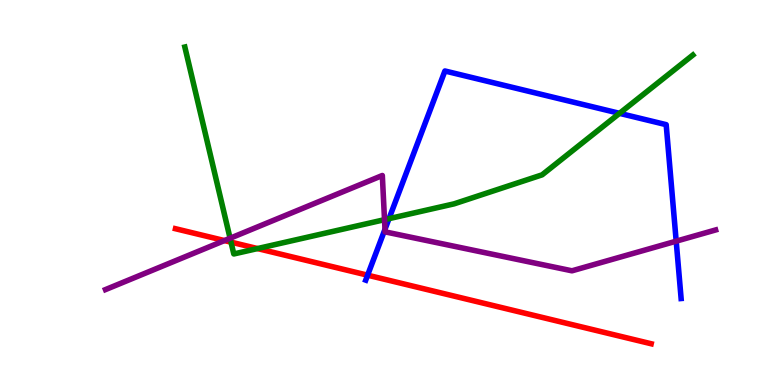[{'lines': ['blue', 'red'], 'intersections': [{'x': 4.74, 'y': 2.85}]}, {'lines': ['green', 'red'], 'intersections': [{'x': 2.98, 'y': 3.71}, {'x': 3.32, 'y': 3.54}]}, {'lines': ['purple', 'red'], 'intersections': [{'x': 2.9, 'y': 3.75}]}, {'lines': ['blue', 'green'], 'intersections': [{'x': 5.02, 'y': 4.32}, {'x': 7.99, 'y': 7.06}]}, {'lines': ['blue', 'purple'], 'intersections': [{'x': 4.97, 'y': 4.05}, {'x': 8.73, 'y': 3.74}]}, {'lines': ['green', 'purple'], 'intersections': [{'x': 2.97, 'y': 3.81}, {'x': 4.96, 'y': 4.29}]}]